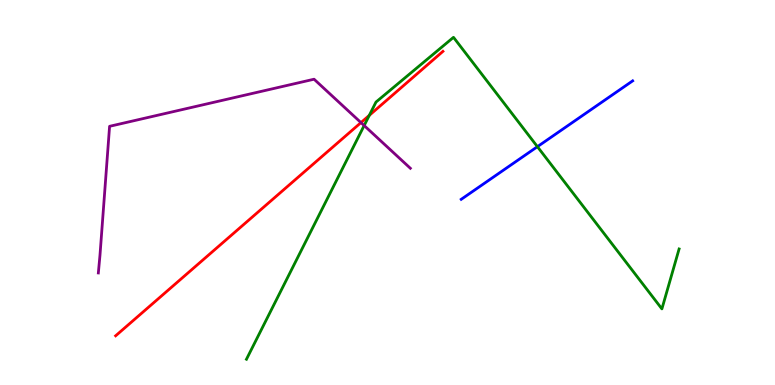[{'lines': ['blue', 'red'], 'intersections': []}, {'lines': ['green', 'red'], 'intersections': [{'x': 4.76, 'y': 7.0}]}, {'lines': ['purple', 'red'], 'intersections': [{'x': 4.66, 'y': 6.82}]}, {'lines': ['blue', 'green'], 'intersections': [{'x': 6.93, 'y': 6.19}]}, {'lines': ['blue', 'purple'], 'intersections': []}, {'lines': ['green', 'purple'], 'intersections': [{'x': 4.7, 'y': 6.74}]}]